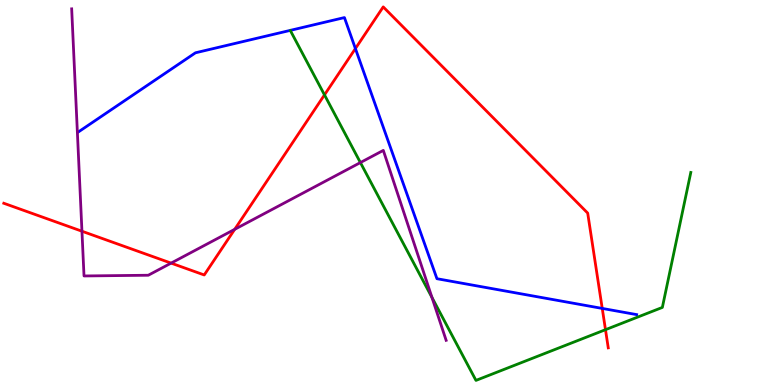[{'lines': ['blue', 'red'], 'intersections': [{'x': 4.59, 'y': 8.74}, {'x': 7.77, 'y': 1.99}]}, {'lines': ['green', 'red'], 'intersections': [{'x': 4.19, 'y': 7.54}, {'x': 7.81, 'y': 1.44}]}, {'lines': ['purple', 'red'], 'intersections': [{'x': 1.06, 'y': 3.99}, {'x': 2.21, 'y': 3.17}, {'x': 3.03, 'y': 4.04}]}, {'lines': ['blue', 'green'], 'intersections': []}, {'lines': ['blue', 'purple'], 'intersections': []}, {'lines': ['green', 'purple'], 'intersections': [{'x': 4.65, 'y': 5.78}, {'x': 5.57, 'y': 2.27}]}]